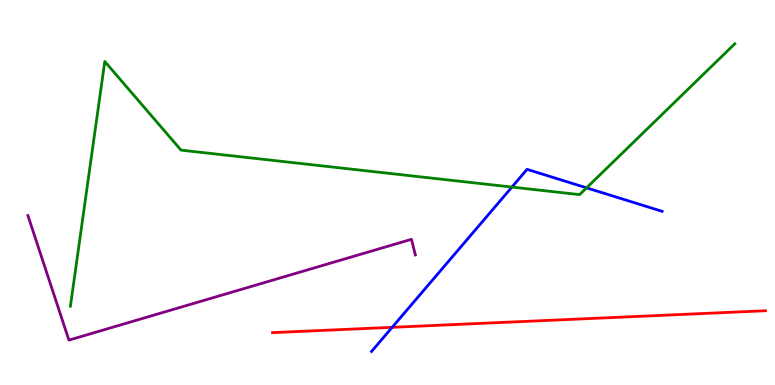[{'lines': ['blue', 'red'], 'intersections': [{'x': 5.06, 'y': 1.5}]}, {'lines': ['green', 'red'], 'intersections': []}, {'lines': ['purple', 'red'], 'intersections': []}, {'lines': ['blue', 'green'], 'intersections': [{'x': 6.61, 'y': 5.14}, {'x': 7.57, 'y': 5.12}]}, {'lines': ['blue', 'purple'], 'intersections': []}, {'lines': ['green', 'purple'], 'intersections': []}]